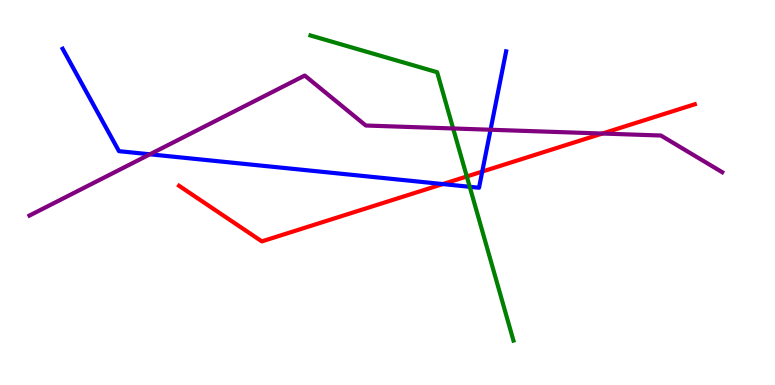[{'lines': ['blue', 'red'], 'intersections': [{'x': 5.71, 'y': 5.22}, {'x': 6.22, 'y': 5.54}]}, {'lines': ['green', 'red'], 'intersections': [{'x': 6.02, 'y': 5.42}]}, {'lines': ['purple', 'red'], 'intersections': [{'x': 7.77, 'y': 6.53}]}, {'lines': ['blue', 'green'], 'intersections': [{'x': 6.06, 'y': 5.15}]}, {'lines': ['blue', 'purple'], 'intersections': [{'x': 1.93, 'y': 5.99}, {'x': 6.33, 'y': 6.63}]}, {'lines': ['green', 'purple'], 'intersections': [{'x': 5.85, 'y': 6.66}]}]